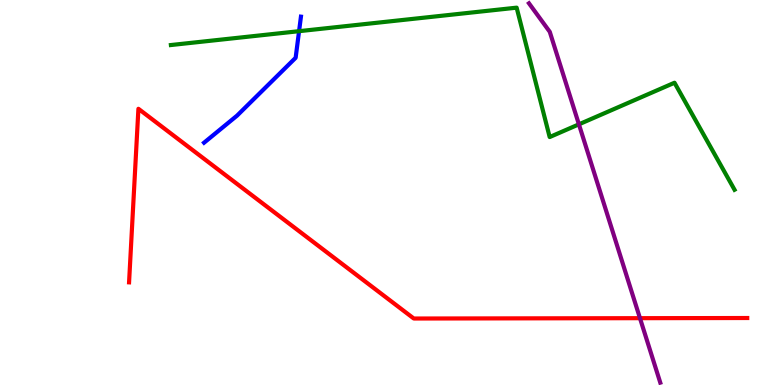[{'lines': ['blue', 'red'], 'intersections': []}, {'lines': ['green', 'red'], 'intersections': []}, {'lines': ['purple', 'red'], 'intersections': [{'x': 8.26, 'y': 1.74}]}, {'lines': ['blue', 'green'], 'intersections': [{'x': 3.86, 'y': 9.19}]}, {'lines': ['blue', 'purple'], 'intersections': []}, {'lines': ['green', 'purple'], 'intersections': [{'x': 7.47, 'y': 6.77}]}]